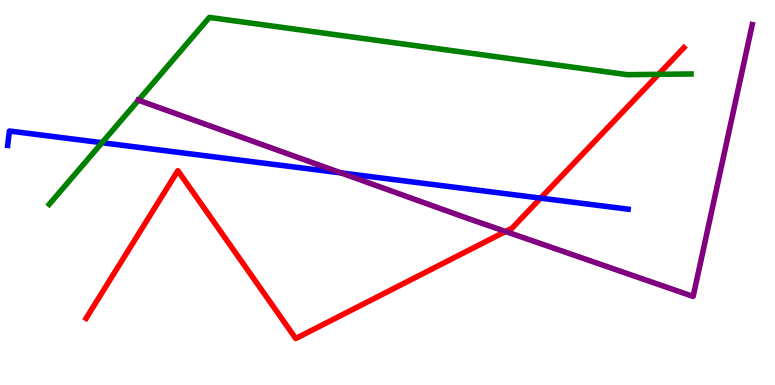[{'lines': ['blue', 'red'], 'intersections': [{'x': 6.98, 'y': 4.85}]}, {'lines': ['green', 'red'], 'intersections': [{'x': 8.5, 'y': 8.07}]}, {'lines': ['purple', 'red'], 'intersections': [{'x': 6.52, 'y': 3.99}]}, {'lines': ['blue', 'green'], 'intersections': [{'x': 1.32, 'y': 6.29}]}, {'lines': ['blue', 'purple'], 'intersections': [{'x': 4.4, 'y': 5.51}]}, {'lines': ['green', 'purple'], 'intersections': [{'x': 1.79, 'y': 7.4}]}]